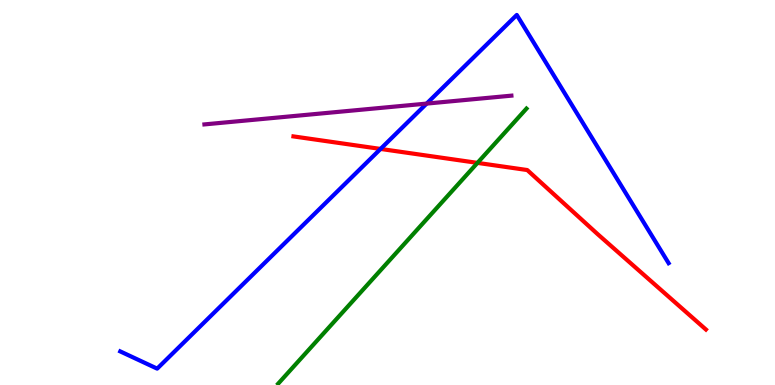[{'lines': ['blue', 'red'], 'intersections': [{'x': 4.91, 'y': 6.13}]}, {'lines': ['green', 'red'], 'intersections': [{'x': 6.16, 'y': 5.77}]}, {'lines': ['purple', 'red'], 'intersections': []}, {'lines': ['blue', 'green'], 'intersections': []}, {'lines': ['blue', 'purple'], 'intersections': [{'x': 5.51, 'y': 7.31}]}, {'lines': ['green', 'purple'], 'intersections': []}]